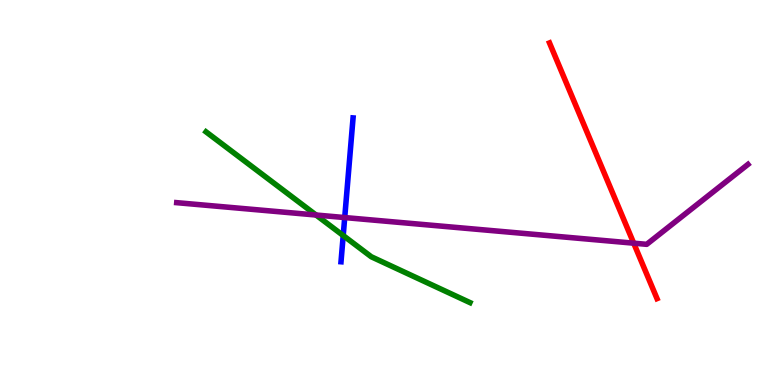[{'lines': ['blue', 'red'], 'intersections': []}, {'lines': ['green', 'red'], 'intersections': []}, {'lines': ['purple', 'red'], 'intersections': [{'x': 8.18, 'y': 3.68}]}, {'lines': ['blue', 'green'], 'intersections': [{'x': 4.43, 'y': 3.88}]}, {'lines': ['blue', 'purple'], 'intersections': [{'x': 4.45, 'y': 4.35}]}, {'lines': ['green', 'purple'], 'intersections': [{'x': 4.08, 'y': 4.42}]}]